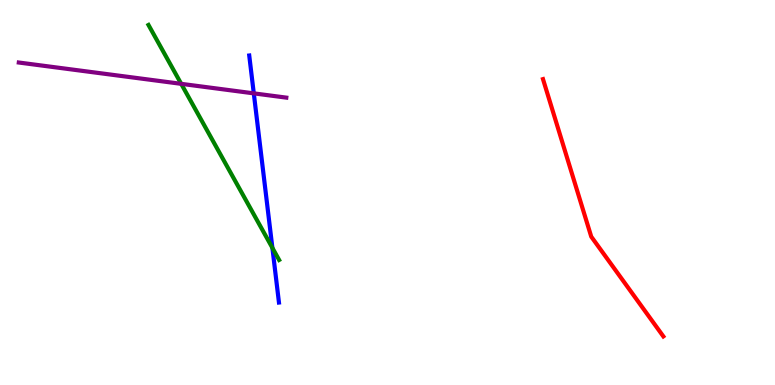[{'lines': ['blue', 'red'], 'intersections': []}, {'lines': ['green', 'red'], 'intersections': []}, {'lines': ['purple', 'red'], 'intersections': []}, {'lines': ['blue', 'green'], 'intersections': [{'x': 3.51, 'y': 3.56}]}, {'lines': ['blue', 'purple'], 'intersections': [{'x': 3.27, 'y': 7.58}]}, {'lines': ['green', 'purple'], 'intersections': [{'x': 2.34, 'y': 7.82}]}]